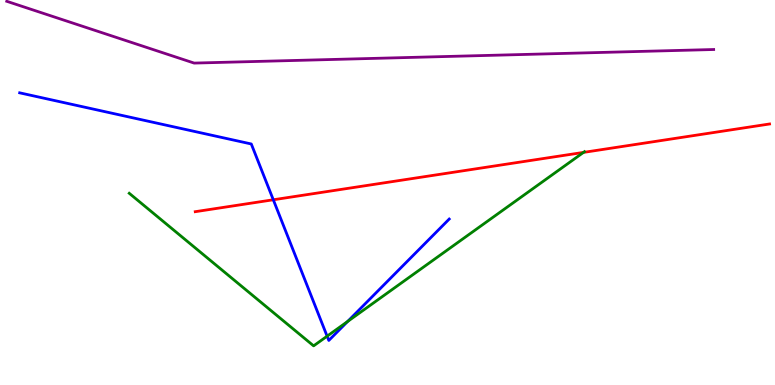[{'lines': ['blue', 'red'], 'intersections': [{'x': 3.53, 'y': 4.81}]}, {'lines': ['green', 'red'], 'intersections': [{'x': 7.53, 'y': 6.04}]}, {'lines': ['purple', 'red'], 'intersections': []}, {'lines': ['blue', 'green'], 'intersections': [{'x': 4.22, 'y': 1.27}, {'x': 4.49, 'y': 1.65}]}, {'lines': ['blue', 'purple'], 'intersections': []}, {'lines': ['green', 'purple'], 'intersections': []}]